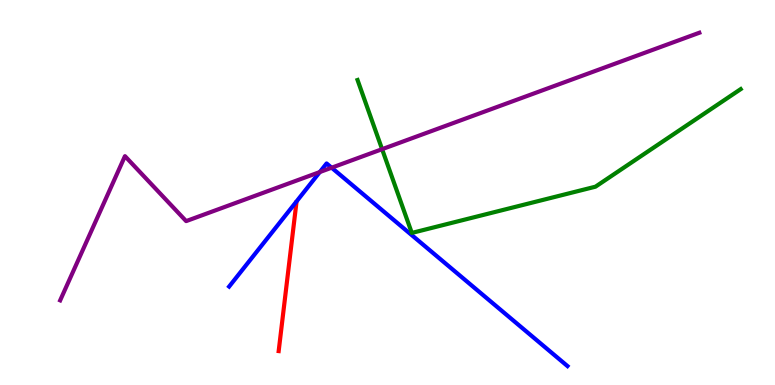[{'lines': ['blue', 'red'], 'intersections': []}, {'lines': ['green', 'red'], 'intersections': []}, {'lines': ['purple', 'red'], 'intersections': []}, {'lines': ['blue', 'green'], 'intersections': []}, {'lines': ['blue', 'purple'], 'intersections': [{'x': 4.13, 'y': 5.53}, {'x': 4.28, 'y': 5.64}]}, {'lines': ['green', 'purple'], 'intersections': [{'x': 4.93, 'y': 6.13}]}]